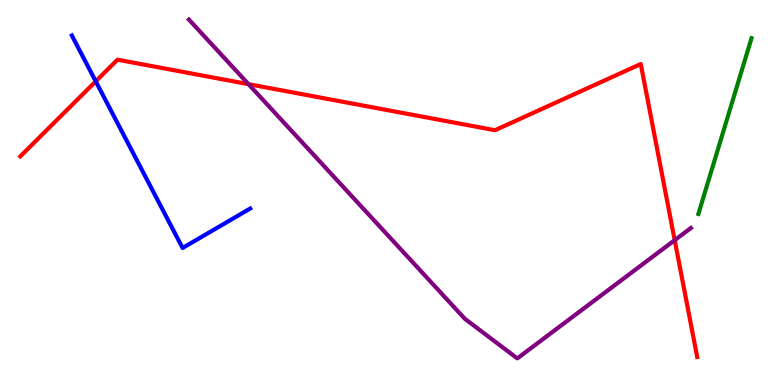[{'lines': ['blue', 'red'], 'intersections': [{'x': 1.24, 'y': 7.89}]}, {'lines': ['green', 'red'], 'intersections': []}, {'lines': ['purple', 'red'], 'intersections': [{'x': 3.21, 'y': 7.81}, {'x': 8.71, 'y': 3.76}]}, {'lines': ['blue', 'green'], 'intersections': []}, {'lines': ['blue', 'purple'], 'intersections': []}, {'lines': ['green', 'purple'], 'intersections': []}]